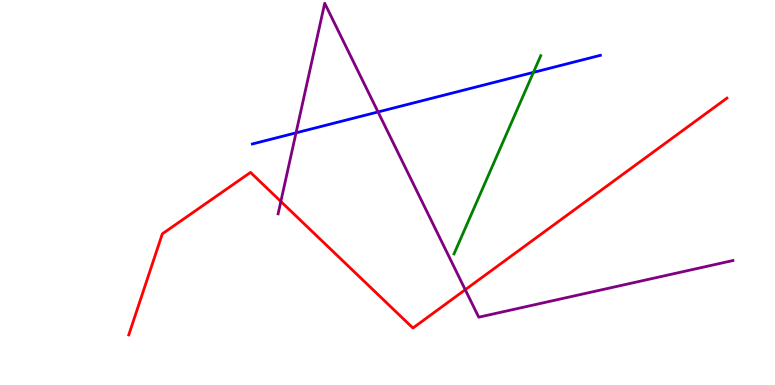[{'lines': ['blue', 'red'], 'intersections': []}, {'lines': ['green', 'red'], 'intersections': []}, {'lines': ['purple', 'red'], 'intersections': [{'x': 3.62, 'y': 4.77}, {'x': 6.0, 'y': 2.47}]}, {'lines': ['blue', 'green'], 'intersections': [{'x': 6.88, 'y': 8.12}]}, {'lines': ['blue', 'purple'], 'intersections': [{'x': 3.82, 'y': 6.55}, {'x': 4.88, 'y': 7.09}]}, {'lines': ['green', 'purple'], 'intersections': []}]